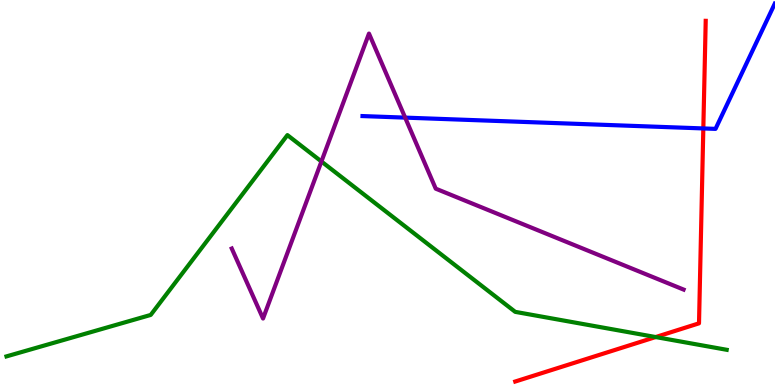[{'lines': ['blue', 'red'], 'intersections': [{'x': 9.08, 'y': 6.66}]}, {'lines': ['green', 'red'], 'intersections': [{'x': 8.46, 'y': 1.25}]}, {'lines': ['purple', 'red'], 'intersections': []}, {'lines': ['blue', 'green'], 'intersections': []}, {'lines': ['blue', 'purple'], 'intersections': [{'x': 5.23, 'y': 6.94}]}, {'lines': ['green', 'purple'], 'intersections': [{'x': 4.15, 'y': 5.81}]}]